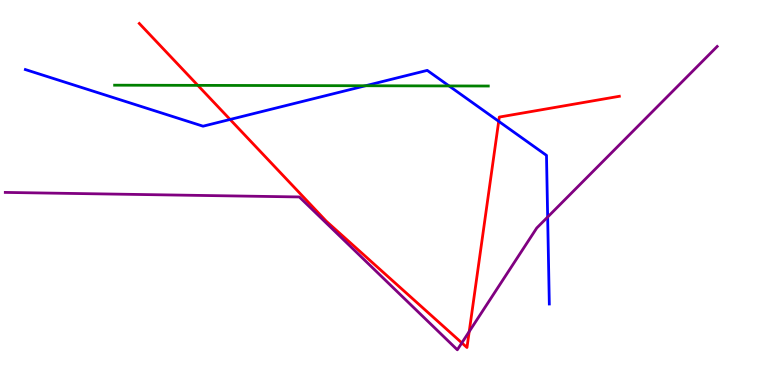[{'lines': ['blue', 'red'], 'intersections': [{'x': 2.97, 'y': 6.9}, {'x': 6.43, 'y': 6.85}]}, {'lines': ['green', 'red'], 'intersections': [{'x': 2.55, 'y': 7.78}]}, {'lines': ['purple', 'red'], 'intersections': [{'x': 5.96, 'y': 1.09}, {'x': 6.05, 'y': 1.39}]}, {'lines': ['blue', 'green'], 'intersections': [{'x': 4.72, 'y': 7.77}, {'x': 5.79, 'y': 7.77}]}, {'lines': ['blue', 'purple'], 'intersections': [{'x': 7.07, 'y': 4.36}]}, {'lines': ['green', 'purple'], 'intersections': []}]